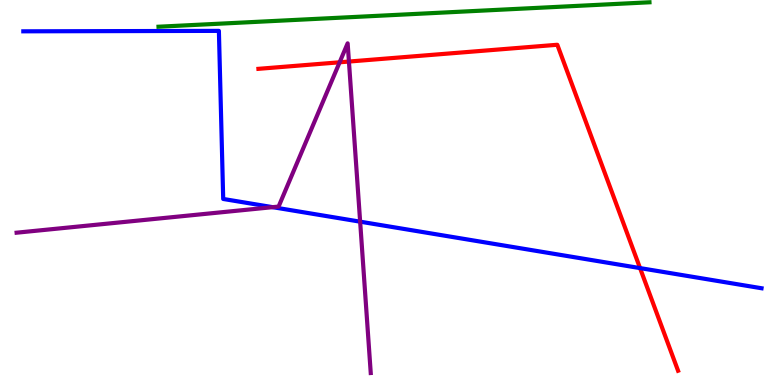[{'lines': ['blue', 'red'], 'intersections': [{'x': 8.26, 'y': 3.04}]}, {'lines': ['green', 'red'], 'intersections': []}, {'lines': ['purple', 'red'], 'intersections': [{'x': 4.38, 'y': 8.38}, {'x': 4.5, 'y': 8.4}]}, {'lines': ['blue', 'green'], 'intersections': []}, {'lines': ['blue', 'purple'], 'intersections': [{'x': 3.52, 'y': 4.62}, {'x': 4.65, 'y': 4.24}]}, {'lines': ['green', 'purple'], 'intersections': []}]